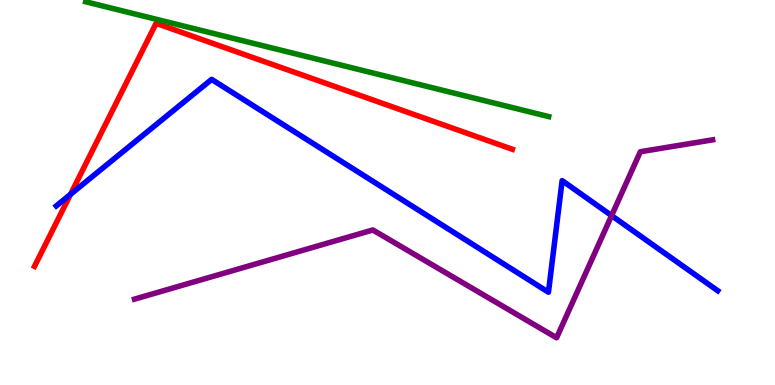[{'lines': ['blue', 'red'], 'intersections': [{'x': 0.91, 'y': 4.95}]}, {'lines': ['green', 'red'], 'intersections': []}, {'lines': ['purple', 'red'], 'intersections': []}, {'lines': ['blue', 'green'], 'intersections': []}, {'lines': ['blue', 'purple'], 'intersections': [{'x': 7.89, 'y': 4.4}]}, {'lines': ['green', 'purple'], 'intersections': []}]